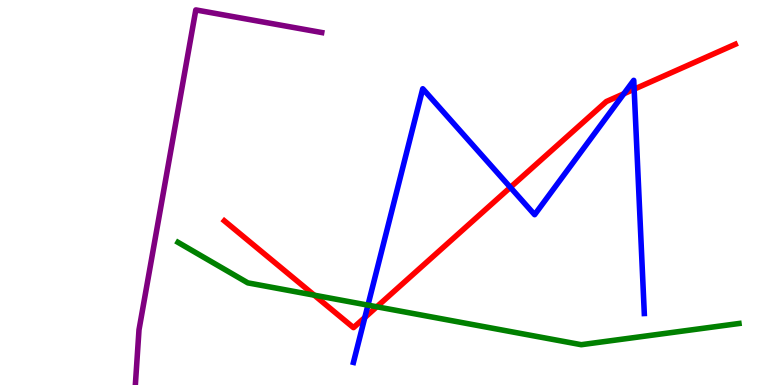[{'lines': ['blue', 'red'], 'intersections': [{'x': 4.71, 'y': 1.75}, {'x': 6.59, 'y': 5.13}, {'x': 8.05, 'y': 7.56}, {'x': 8.18, 'y': 7.68}]}, {'lines': ['green', 'red'], 'intersections': [{'x': 4.05, 'y': 2.33}, {'x': 4.86, 'y': 2.03}]}, {'lines': ['purple', 'red'], 'intersections': []}, {'lines': ['blue', 'green'], 'intersections': [{'x': 4.75, 'y': 2.07}]}, {'lines': ['blue', 'purple'], 'intersections': []}, {'lines': ['green', 'purple'], 'intersections': []}]